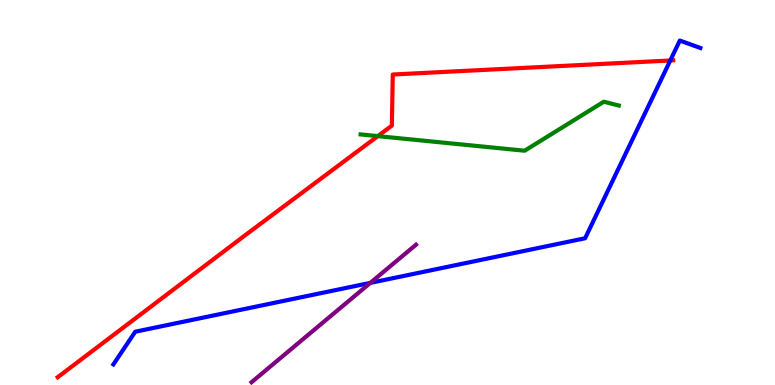[{'lines': ['blue', 'red'], 'intersections': [{'x': 8.65, 'y': 8.43}]}, {'lines': ['green', 'red'], 'intersections': [{'x': 4.88, 'y': 6.46}]}, {'lines': ['purple', 'red'], 'intersections': []}, {'lines': ['blue', 'green'], 'intersections': []}, {'lines': ['blue', 'purple'], 'intersections': [{'x': 4.78, 'y': 2.65}]}, {'lines': ['green', 'purple'], 'intersections': []}]